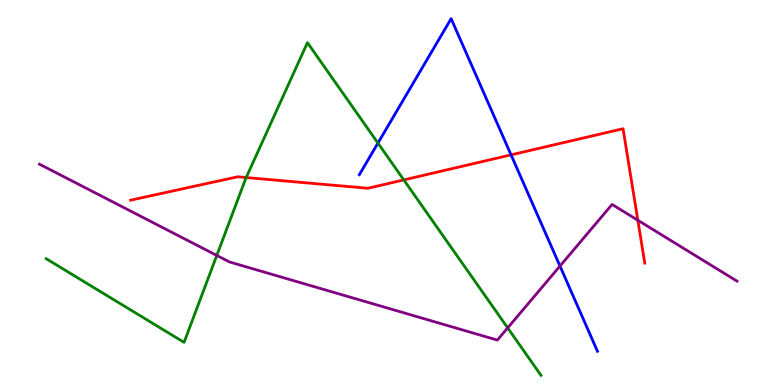[{'lines': ['blue', 'red'], 'intersections': [{'x': 6.59, 'y': 5.98}]}, {'lines': ['green', 'red'], 'intersections': [{'x': 3.18, 'y': 5.39}, {'x': 5.21, 'y': 5.33}]}, {'lines': ['purple', 'red'], 'intersections': [{'x': 8.23, 'y': 4.28}]}, {'lines': ['blue', 'green'], 'intersections': [{'x': 4.88, 'y': 6.28}]}, {'lines': ['blue', 'purple'], 'intersections': [{'x': 7.23, 'y': 3.09}]}, {'lines': ['green', 'purple'], 'intersections': [{'x': 2.8, 'y': 3.37}, {'x': 6.55, 'y': 1.48}]}]